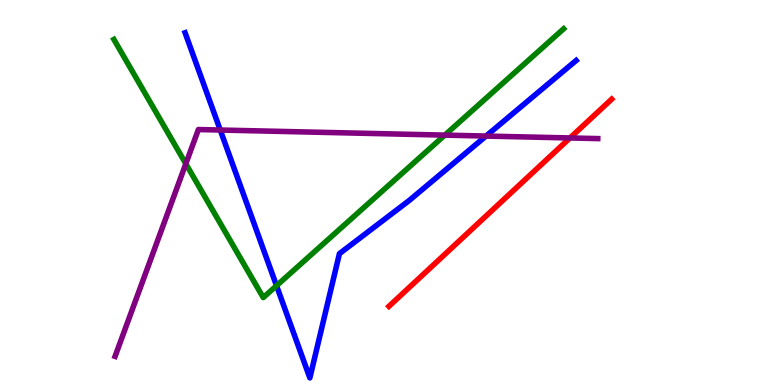[{'lines': ['blue', 'red'], 'intersections': []}, {'lines': ['green', 'red'], 'intersections': []}, {'lines': ['purple', 'red'], 'intersections': [{'x': 7.35, 'y': 6.42}]}, {'lines': ['blue', 'green'], 'intersections': [{'x': 3.57, 'y': 2.58}]}, {'lines': ['blue', 'purple'], 'intersections': [{'x': 2.84, 'y': 6.62}, {'x': 6.27, 'y': 6.47}]}, {'lines': ['green', 'purple'], 'intersections': [{'x': 2.4, 'y': 5.75}, {'x': 5.74, 'y': 6.49}]}]